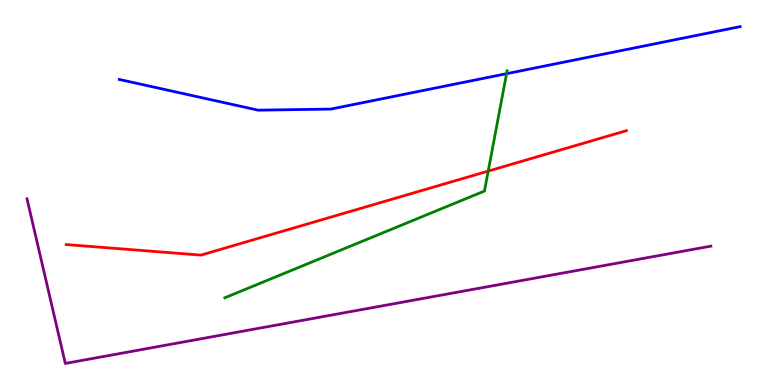[{'lines': ['blue', 'red'], 'intersections': []}, {'lines': ['green', 'red'], 'intersections': [{'x': 6.3, 'y': 5.56}]}, {'lines': ['purple', 'red'], 'intersections': []}, {'lines': ['blue', 'green'], 'intersections': [{'x': 6.54, 'y': 8.09}]}, {'lines': ['blue', 'purple'], 'intersections': []}, {'lines': ['green', 'purple'], 'intersections': []}]